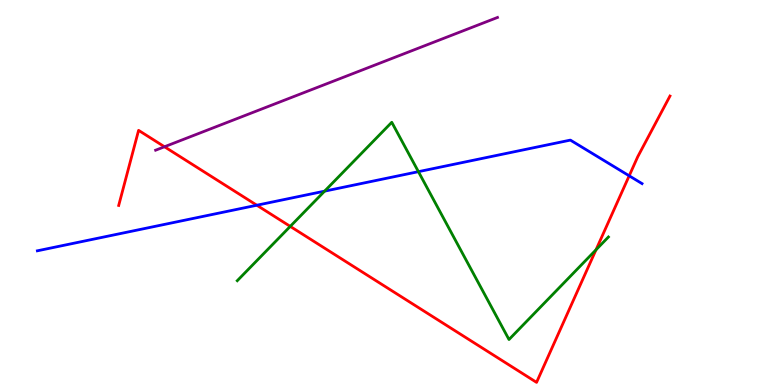[{'lines': ['blue', 'red'], 'intersections': [{'x': 3.31, 'y': 4.67}, {'x': 8.12, 'y': 5.43}]}, {'lines': ['green', 'red'], 'intersections': [{'x': 3.75, 'y': 4.12}, {'x': 7.69, 'y': 3.51}]}, {'lines': ['purple', 'red'], 'intersections': [{'x': 2.12, 'y': 6.19}]}, {'lines': ['blue', 'green'], 'intersections': [{'x': 4.19, 'y': 5.04}, {'x': 5.4, 'y': 5.54}]}, {'lines': ['blue', 'purple'], 'intersections': []}, {'lines': ['green', 'purple'], 'intersections': []}]